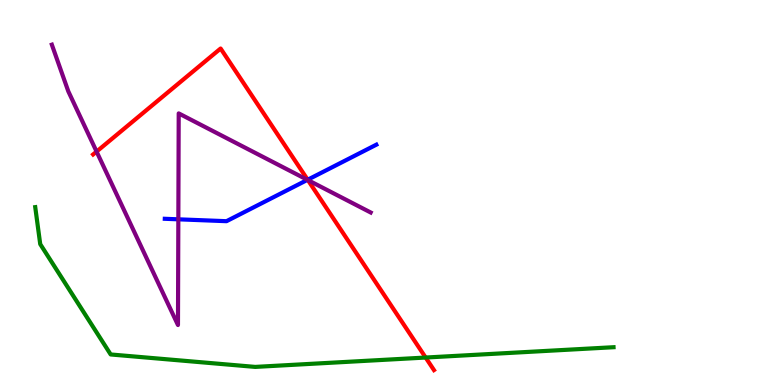[{'lines': ['blue', 'red'], 'intersections': [{'x': 3.97, 'y': 5.33}]}, {'lines': ['green', 'red'], 'intersections': [{'x': 5.49, 'y': 0.713}]}, {'lines': ['purple', 'red'], 'intersections': [{'x': 1.25, 'y': 6.06}, {'x': 3.97, 'y': 5.32}]}, {'lines': ['blue', 'green'], 'intersections': []}, {'lines': ['blue', 'purple'], 'intersections': [{'x': 2.3, 'y': 4.3}, {'x': 3.97, 'y': 5.33}]}, {'lines': ['green', 'purple'], 'intersections': []}]